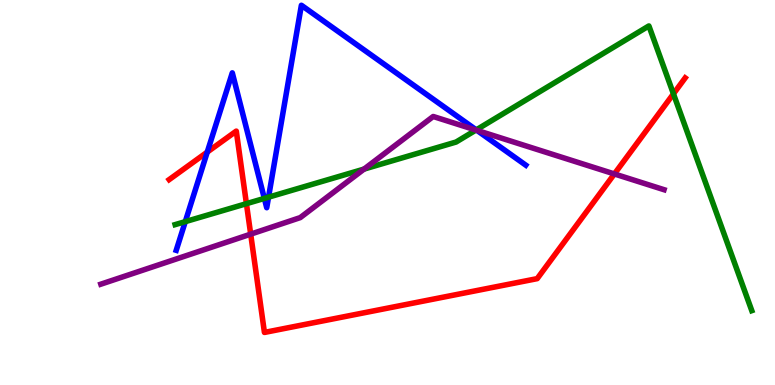[{'lines': ['blue', 'red'], 'intersections': [{'x': 2.67, 'y': 6.05}]}, {'lines': ['green', 'red'], 'intersections': [{'x': 3.18, 'y': 4.71}, {'x': 8.69, 'y': 7.56}]}, {'lines': ['purple', 'red'], 'intersections': [{'x': 3.23, 'y': 3.92}, {'x': 7.93, 'y': 5.48}]}, {'lines': ['blue', 'green'], 'intersections': [{'x': 2.39, 'y': 4.24}, {'x': 3.41, 'y': 4.85}, {'x': 3.46, 'y': 4.88}, {'x': 6.15, 'y': 6.63}]}, {'lines': ['blue', 'purple'], 'intersections': [{'x': 6.15, 'y': 6.61}]}, {'lines': ['green', 'purple'], 'intersections': [{'x': 4.7, 'y': 5.61}, {'x': 6.14, 'y': 6.62}]}]